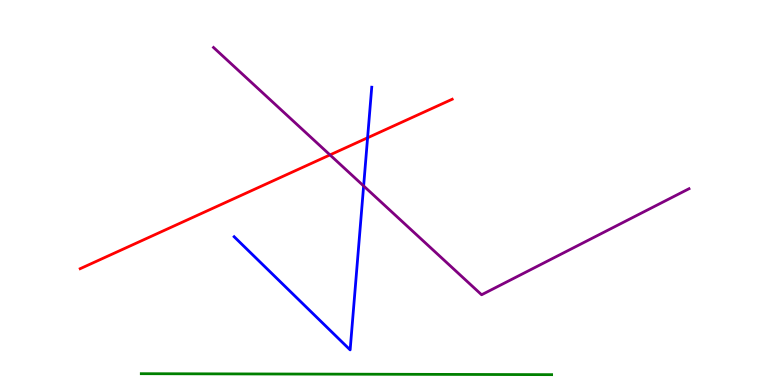[{'lines': ['blue', 'red'], 'intersections': [{'x': 4.74, 'y': 6.42}]}, {'lines': ['green', 'red'], 'intersections': []}, {'lines': ['purple', 'red'], 'intersections': [{'x': 4.26, 'y': 5.98}]}, {'lines': ['blue', 'green'], 'intersections': []}, {'lines': ['blue', 'purple'], 'intersections': [{'x': 4.69, 'y': 5.17}]}, {'lines': ['green', 'purple'], 'intersections': []}]